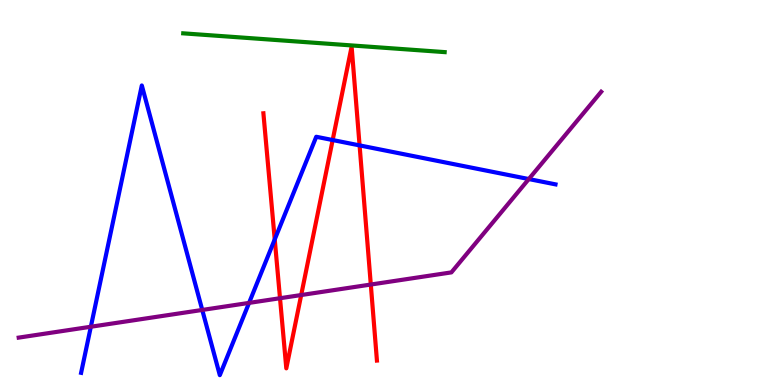[{'lines': ['blue', 'red'], 'intersections': [{'x': 3.54, 'y': 3.78}, {'x': 4.29, 'y': 6.36}, {'x': 4.64, 'y': 6.22}]}, {'lines': ['green', 'red'], 'intersections': []}, {'lines': ['purple', 'red'], 'intersections': [{'x': 3.61, 'y': 2.25}, {'x': 3.89, 'y': 2.34}, {'x': 4.78, 'y': 2.61}]}, {'lines': ['blue', 'green'], 'intersections': []}, {'lines': ['blue', 'purple'], 'intersections': [{'x': 1.17, 'y': 1.51}, {'x': 2.61, 'y': 1.95}, {'x': 3.21, 'y': 2.13}, {'x': 6.82, 'y': 5.35}]}, {'lines': ['green', 'purple'], 'intersections': []}]